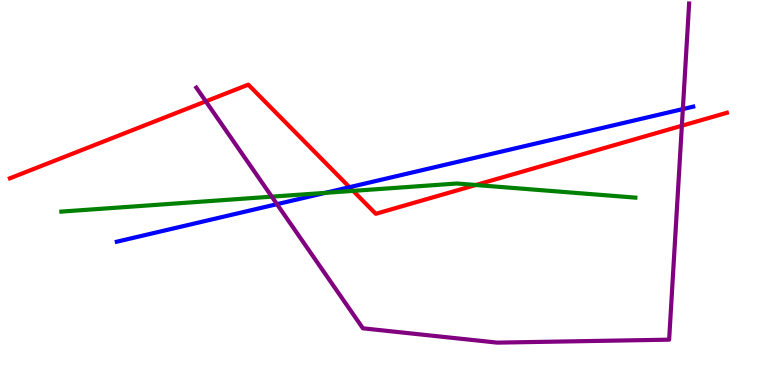[{'lines': ['blue', 'red'], 'intersections': [{'x': 4.51, 'y': 5.14}]}, {'lines': ['green', 'red'], 'intersections': [{'x': 4.56, 'y': 5.04}, {'x': 6.14, 'y': 5.19}]}, {'lines': ['purple', 'red'], 'intersections': [{'x': 2.66, 'y': 7.37}, {'x': 8.8, 'y': 6.73}]}, {'lines': ['blue', 'green'], 'intersections': [{'x': 4.2, 'y': 4.99}]}, {'lines': ['blue', 'purple'], 'intersections': [{'x': 3.57, 'y': 4.7}, {'x': 8.81, 'y': 7.17}]}, {'lines': ['green', 'purple'], 'intersections': [{'x': 3.51, 'y': 4.89}]}]